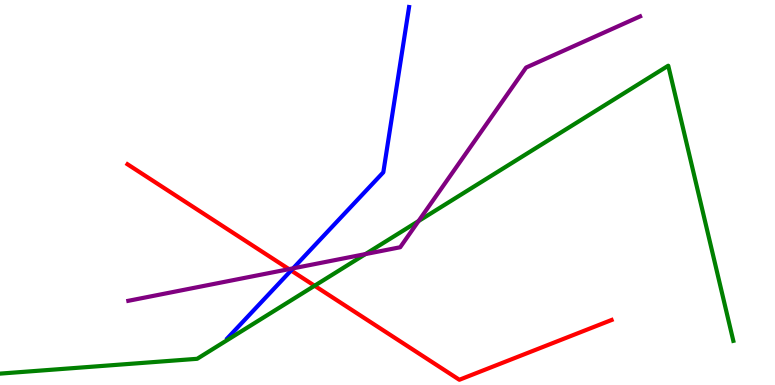[{'lines': ['blue', 'red'], 'intersections': [{'x': 3.76, 'y': 2.97}]}, {'lines': ['green', 'red'], 'intersections': [{'x': 4.06, 'y': 2.58}]}, {'lines': ['purple', 'red'], 'intersections': [{'x': 3.73, 'y': 3.01}]}, {'lines': ['blue', 'green'], 'intersections': []}, {'lines': ['blue', 'purple'], 'intersections': [{'x': 3.78, 'y': 3.03}]}, {'lines': ['green', 'purple'], 'intersections': [{'x': 4.72, 'y': 3.4}, {'x': 5.4, 'y': 4.26}]}]